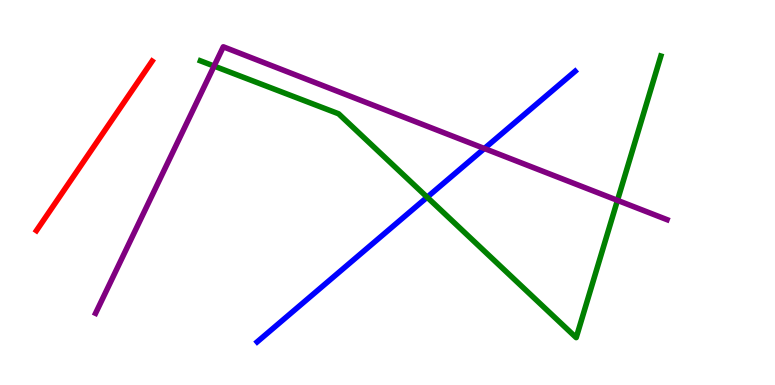[{'lines': ['blue', 'red'], 'intersections': []}, {'lines': ['green', 'red'], 'intersections': []}, {'lines': ['purple', 'red'], 'intersections': []}, {'lines': ['blue', 'green'], 'intersections': [{'x': 5.51, 'y': 4.88}]}, {'lines': ['blue', 'purple'], 'intersections': [{'x': 6.25, 'y': 6.14}]}, {'lines': ['green', 'purple'], 'intersections': [{'x': 2.76, 'y': 8.28}, {'x': 7.97, 'y': 4.8}]}]